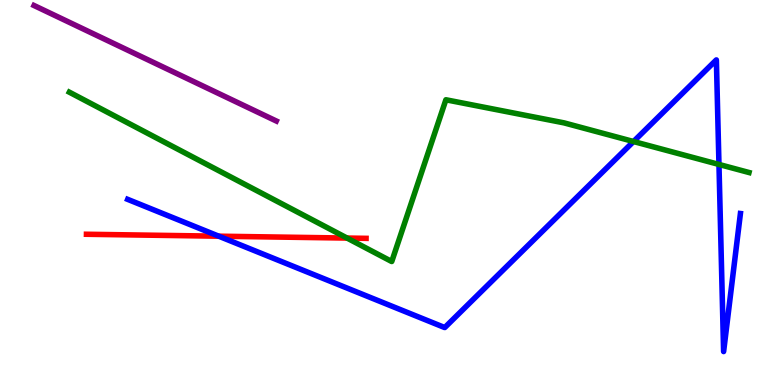[{'lines': ['blue', 'red'], 'intersections': [{'x': 2.82, 'y': 3.87}]}, {'lines': ['green', 'red'], 'intersections': [{'x': 4.48, 'y': 3.82}]}, {'lines': ['purple', 'red'], 'intersections': []}, {'lines': ['blue', 'green'], 'intersections': [{'x': 8.17, 'y': 6.32}, {'x': 9.28, 'y': 5.73}]}, {'lines': ['blue', 'purple'], 'intersections': []}, {'lines': ['green', 'purple'], 'intersections': []}]